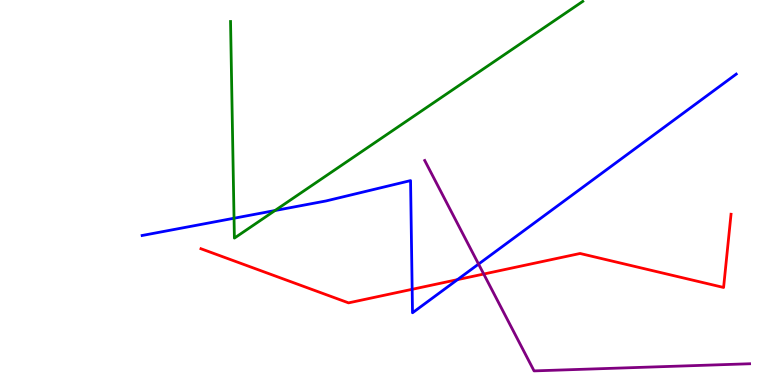[{'lines': ['blue', 'red'], 'intersections': [{'x': 5.32, 'y': 2.49}, {'x': 5.9, 'y': 2.74}]}, {'lines': ['green', 'red'], 'intersections': []}, {'lines': ['purple', 'red'], 'intersections': [{'x': 6.24, 'y': 2.88}]}, {'lines': ['blue', 'green'], 'intersections': [{'x': 3.02, 'y': 4.33}, {'x': 3.55, 'y': 4.53}]}, {'lines': ['blue', 'purple'], 'intersections': [{'x': 6.17, 'y': 3.14}]}, {'lines': ['green', 'purple'], 'intersections': []}]